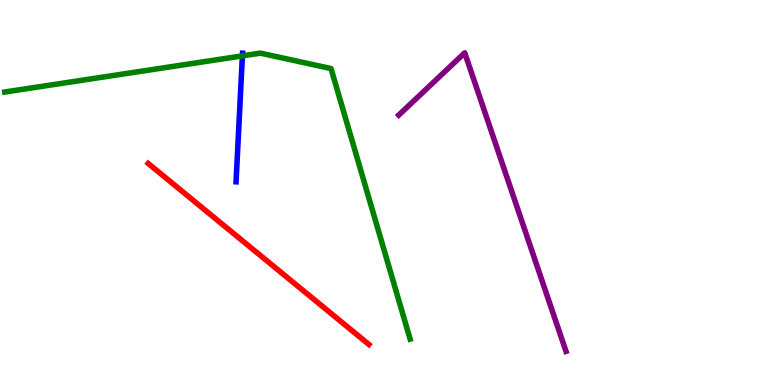[{'lines': ['blue', 'red'], 'intersections': []}, {'lines': ['green', 'red'], 'intersections': []}, {'lines': ['purple', 'red'], 'intersections': []}, {'lines': ['blue', 'green'], 'intersections': [{'x': 3.13, 'y': 8.55}]}, {'lines': ['blue', 'purple'], 'intersections': []}, {'lines': ['green', 'purple'], 'intersections': []}]